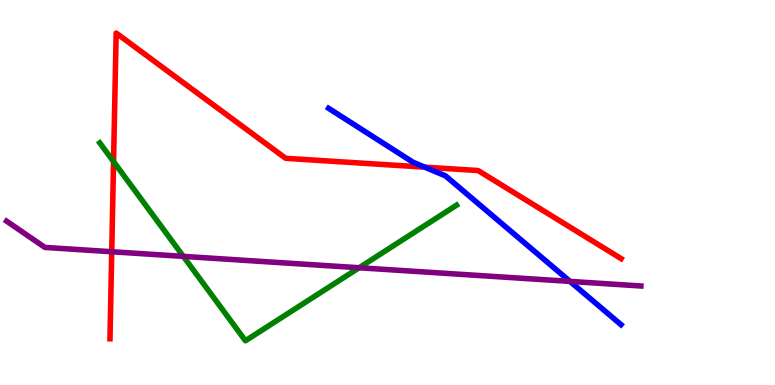[{'lines': ['blue', 'red'], 'intersections': [{'x': 5.48, 'y': 5.66}]}, {'lines': ['green', 'red'], 'intersections': [{'x': 1.47, 'y': 5.8}]}, {'lines': ['purple', 'red'], 'intersections': [{'x': 1.44, 'y': 3.46}]}, {'lines': ['blue', 'green'], 'intersections': []}, {'lines': ['blue', 'purple'], 'intersections': [{'x': 7.35, 'y': 2.69}]}, {'lines': ['green', 'purple'], 'intersections': [{'x': 2.37, 'y': 3.34}, {'x': 4.63, 'y': 3.05}]}]